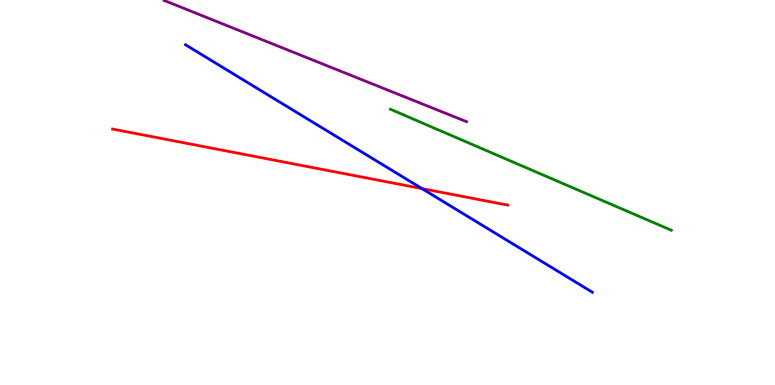[{'lines': ['blue', 'red'], 'intersections': [{'x': 5.44, 'y': 5.1}]}, {'lines': ['green', 'red'], 'intersections': []}, {'lines': ['purple', 'red'], 'intersections': []}, {'lines': ['blue', 'green'], 'intersections': []}, {'lines': ['blue', 'purple'], 'intersections': []}, {'lines': ['green', 'purple'], 'intersections': []}]